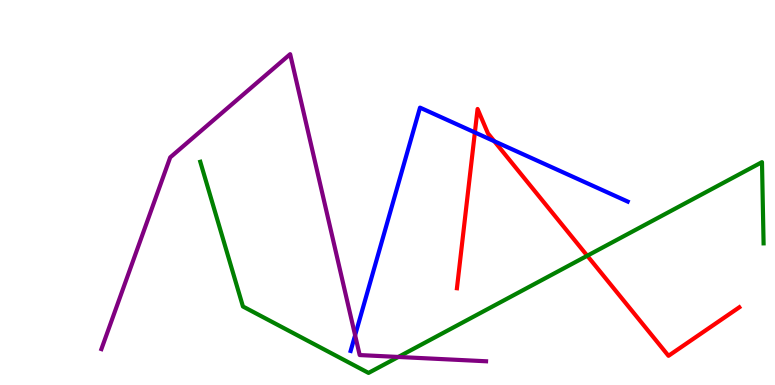[{'lines': ['blue', 'red'], 'intersections': [{'x': 6.13, 'y': 6.56}, {'x': 6.38, 'y': 6.33}]}, {'lines': ['green', 'red'], 'intersections': [{'x': 7.58, 'y': 3.36}]}, {'lines': ['purple', 'red'], 'intersections': []}, {'lines': ['blue', 'green'], 'intersections': []}, {'lines': ['blue', 'purple'], 'intersections': [{'x': 4.58, 'y': 1.29}]}, {'lines': ['green', 'purple'], 'intersections': [{'x': 5.14, 'y': 0.728}]}]